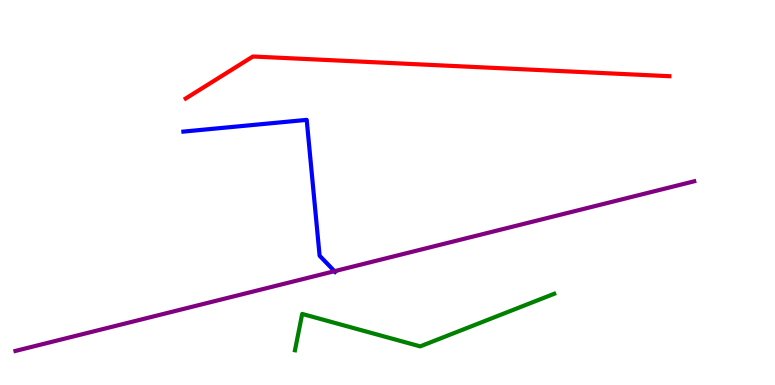[{'lines': ['blue', 'red'], 'intersections': []}, {'lines': ['green', 'red'], 'intersections': []}, {'lines': ['purple', 'red'], 'intersections': []}, {'lines': ['blue', 'green'], 'intersections': []}, {'lines': ['blue', 'purple'], 'intersections': [{'x': 4.32, 'y': 2.96}]}, {'lines': ['green', 'purple'], 'intersections': []}]